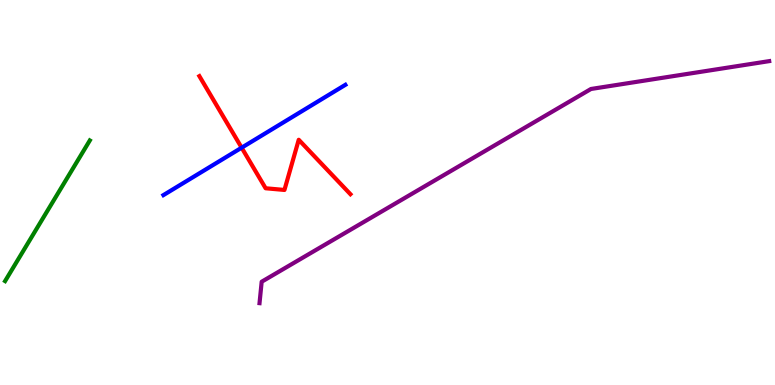[{'lines': ['blue', 'red'], 'intersections': [{'x': 3.12, 'y': 6.16}]}, {'lines': ['green', 'red'], 'intersections': []}, {'lines': ['purple', 'red'], 'intersections': []}, {'lines': ['blue', 'green'], 'intersections': []}, {'lines': ['blue', 'purple'], 'intersections': []}, {'lines': ['green', 'purple'], 'intersections': []}]